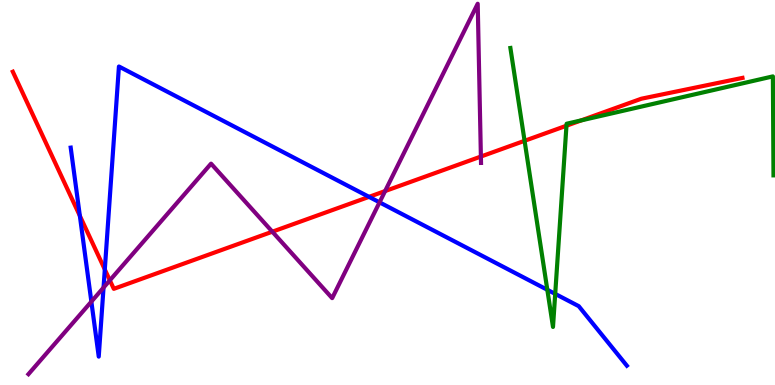[{'lines': ['blue', 'red'], 'intersections': [{'x': 1.03, 'y': 4.39}, {'x': 1.35, 'y': 3.0}, {'x': 4.76, 'y': 4.89}]}, {'lines': ['green', 'red'], 'intersections': [{'x': 6.77, 'y': 6.34}, {'x': 7.31, 'y': 6.73}, {'x': 7.5, 'y': 6.87}]}, {'lines': ['purple', 'red'], 'intersections': [{'x': 1.42, 'y': 2.72}, {'x': 3.51, 'y': 3.98}, {'x': 4.97, 'y': 5.04}, {'x': 6.21, 'y': 5.93}]}, {'lines': ['blue', 'green'], 'intersections': [{'x': 7.06, 'y': 2.47}, {'x': 7.16, 'y': 2.37}]}, {'lines': ['blue', 'purple'], 'intersections': [{'x': 1.18, 'y': 2.17}, {'x': 1.34, 'y': 2.53}, {'x': 4.9, 'y': 4.74}]}, {'lines': ['green', 'purple'], 'intersections': []}]